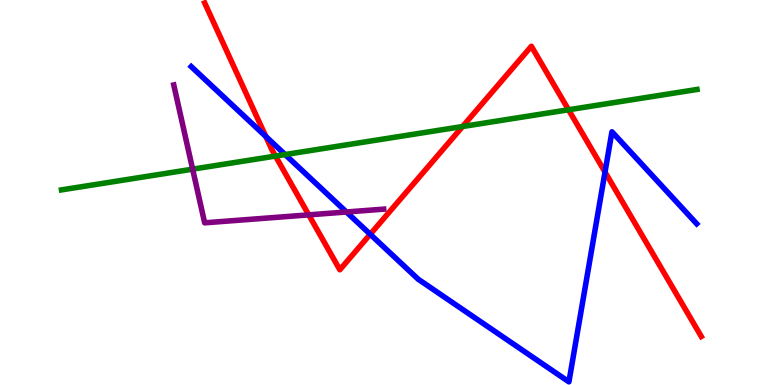[{'lines': ['blue', 'red'], 'intersections': [{'x': 3.43, 'y': 6.46}, {'x': 4.78, 'y': 3.91}, {'x': 7.81, 'y': 5.53}]}, {'lines': ['green', 'red'], 'intersections': [{'x': 3.55, 'y': 5.95}, {'x': 5.97, 'y': 6.71}, {'x': 7.34, 'y': 7.15}]}, {'lines': ['purple', 'red'], 'intersections': [{'x': 3.98, 'y': 4.42}]}, {'lines': ['blue', 'green'], 'intersections': [{'x': 3.68, 'y': 5.99}]}, {'lines': ['blue', 'purple'], 'intersections': [{'x': 4.47, 'y': 4.49}]}, {'lines': ['green', 'purple'], 'intersections': [{'x': 2.49, 'y': 5.61}]}]